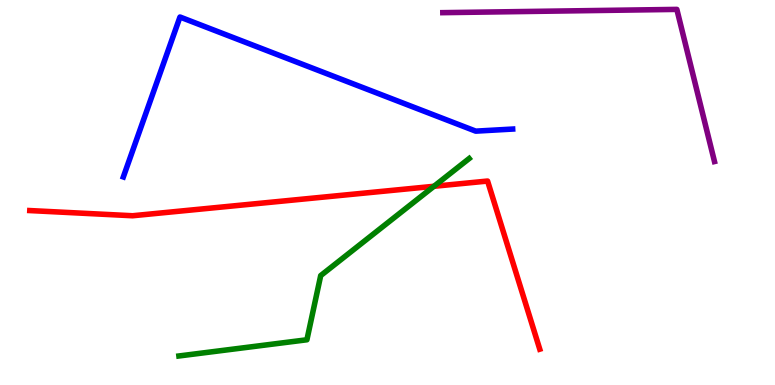[{'lines': ['blue', 'red'], 'intersections': []}, {'lines': ['green', 'red'], 'intersections': [{'x': 5.6, 'y': 5.16}]}, {'lines': ['purple', 'red'], 'intersections': []}, {'lines': ['blue', 'green'], 'intersections': []}, {'lines': ['blue', 'purple'], 'intersections': []}, {'lines': ['green', 'purple'], 'intersections': []}]